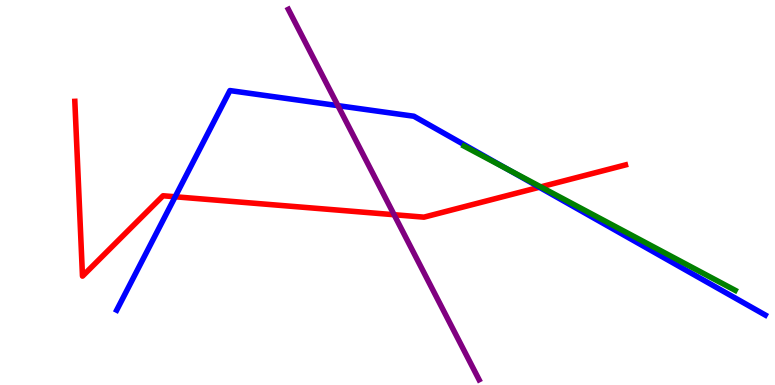[{'lines': ['blue', 'red'], 'intersections': [{'x': 2.26, 'y': 4.89}, {'x': 6.96, 'y': 5.14}]}, {'lines': ['green', 'red'], 'intersections': [{'x': 6.98, 'y': 5.15}]}, {'lines': ['purple', 'red'], 'intersections': [{'x': 5.09, 'y': 4.42}]}, {'lines': ['blue', 'green'], 'intersections': [{'x': 6.55, 'y': 5.61}]}, {'lines': ['blue', 'purple'], 'intersections': [{'x': 4.36, 'y': 7.26}]}, {'lines': ['green', 'purple'], 'intersections': []}]